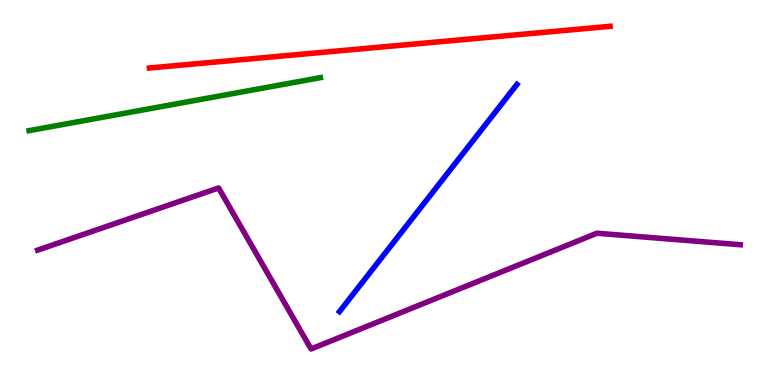[{'lines': ['blue', 'red'], 'intersections': []}, {'lines': ['green', 'red'], 'intersections': []}, {'lines': ['purple', 'red'], 'intersections': []}, {'lines': ['blue', 'green'], 'intersections': []}, {'lines': ['blue', 'purple'], 'intersections': []}, {'lines': ['green', 'purple'], 'intersections': []}]